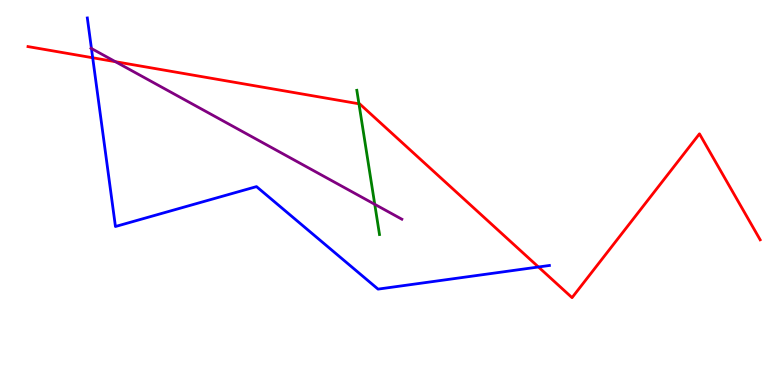[{'lines': ['blue', 'red'], 'intersections': [{'x': 1.2, 'y': 8.5}, {'x': 6.95, 'y': 3.07}]}, {'lines': ['green', 'red'], 'intersections': [{'x': 4.63, 'y': 7.3}]}, {'lines': ['purple', 'red'], 'intersections': [{'x': 1.49, 'y': 8.4}]}, {'lines': ['blue', 'green'], 'intersections': []}, {'lines': ['blue', 'purple'], 'intersections': [{'x': 1.18, 'y': 8.74}]}, {'lines': ['green', 'purple'], 'intersections': [{'x': 4.84, 'y': 4.69}]}]